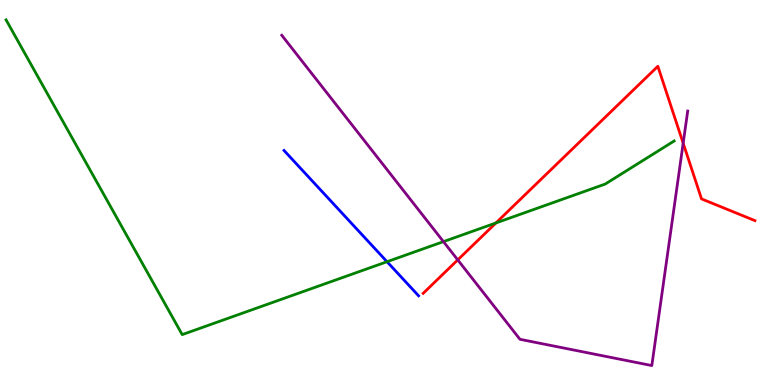[{'lines': ['blue', 'red'], 'intersections': []}, {'lines': ['green', 'red'], 'intersections': [{'x': 6.4, 'y': 4.21}]}, {'lines': ['purple', 'red'], 'intersections': [{'x': 5.91, 'y': 3.25}, {'x': 8.82, 'y': 6.28}]}, {'lines': ['blue', 'green'], 'intersections': [{'x': 4.99, 'y': 3.2}]}, {'lines': ['blue', 'purple'], 'intersections': []}, {'lines': ['green', 'purple'], 'intersections': [{'x': 5.72, 'y': 3.72}]}]